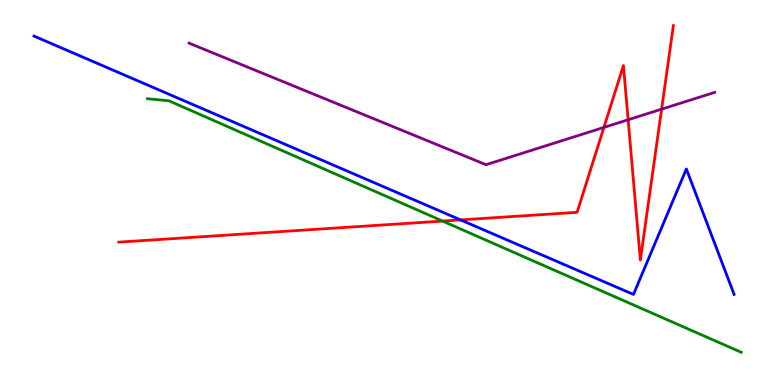[{'lines': ['blue', 'red'], 'intersections': [{'x': 5.94, 'y': 4.29}]}, {'lines': ['green', 'red'], 'intersections': [{'x': 5.71, 'y': 4.26}]}, {'lines': ['purple', 'red'], 'intersections': [{'x': 7.79, 'y': 6.69}, {'x': 8.11, 'y': 6.89}, {'x': 8.54, 'y': 7.16}]}, {'lines': ['blue', 'green'], 'intersections': []}, {'lines': ['blue', 'purple'], 'intersections': []}, {'lines': ['green', 'purple'], 'intersections': []}]